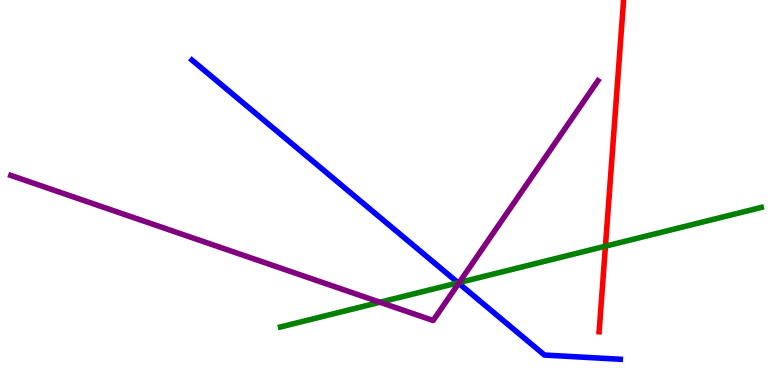[{'lines': ['blue', 'red'], 'intersections': []}, {'lines': ['green', 'red'], 'intersections': [{'x': 7.81, 'y': 3.61}]}, {'lines': ['purple', 'red'], 'intersections': []}, {'lines': ['blue', 'green'], 'intersections': [{'x': 5.91, 'y': 2.65}]}, {'lines': ['blue', 'purple'], 'intersections': [{'x': 5.92, 'y': 2.64}]}, {'lines': ['green', 'purple'], 'intersections': [{'x': 4.9, 'y': 2.15}, {'x': 5.93, 'y': 2.66}]}]